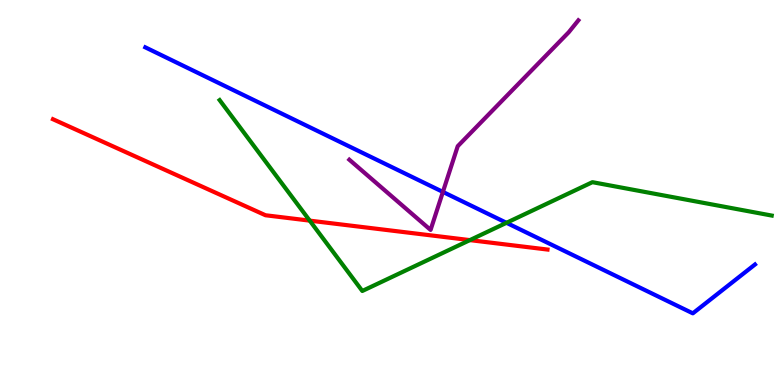[{'lines': ['blue', 'red'], 'intersections': []}, {'lines': ['green', 'red'], 'intersections': [{'x': 4.0, 'y': 4.27}, {'x': 6.06, 'y': 3.76}]}, {'lines': ['purple', 'red'], 'intersections': []}, {'lines': ['blue', 'green'], 'intersections': [{'x': 6.54, 'y': 4.21}]}, {'lines': ['blue', 'purple'], 'intersections': [{'x': 5.71, 'y': 5.02}]}, {'lines': ['green', 'purple'], 'intersections': []}]